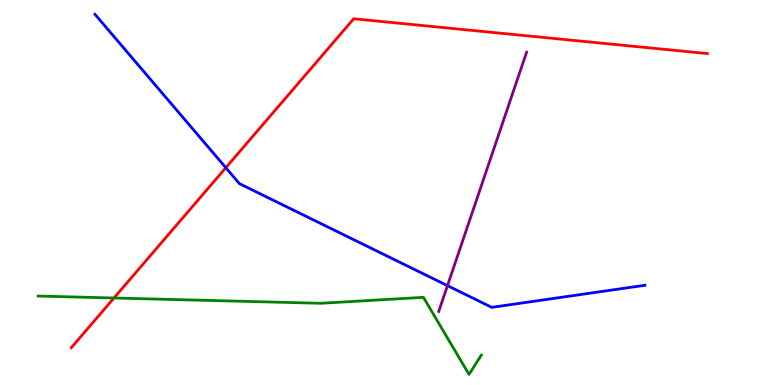[{'lines': ['blue', 'red'], 'intersections': [{'x': 2.91, 'y': 5.64}]}, {'lines': ['green', 'red'], 'intersections': [{'x': 1.47, 'y': 2.26}]}, {'lines': ['purple', 'red'], 'intersections': []}, {'lines': ['blue', 'green'], 'intersections': []}, {'lines': ['blue', 'purple'], 'intersections': [{'x': 5.77, 'y': 2.58}]}, {'lines': ['green', 'purple'], 'intersections': []}]